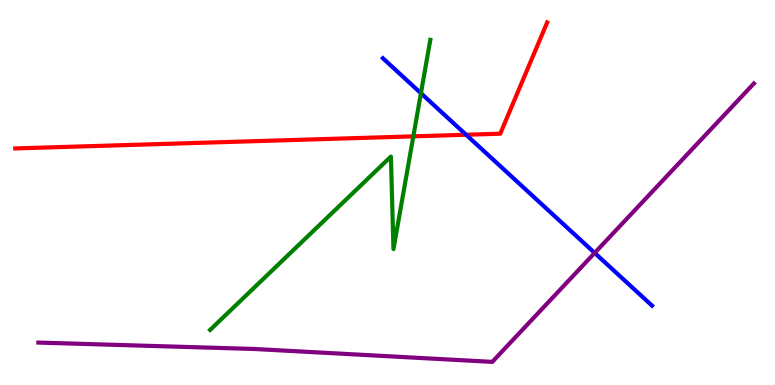[{'lines': ['blue', 'red'], 'intersections': [{'x': 6.01, 'y': 6.5}]}, {'lines': ['green', 'red'], 'intersections': [{'x': 5.33, 'y': 6.46}]}, {'lines': ['purple', 'red'], 'intersections': []}, {'lines': ['blue', 'green'], 'intersections': [{'x': 5.43, 'y': 7.58}]}, {'lines': ['blue', 'purple'], 'intersections': [{'x': 7.67, 'y': 3.43}]}, {'lines': ['green', 'purple'], 'intersections': []}]